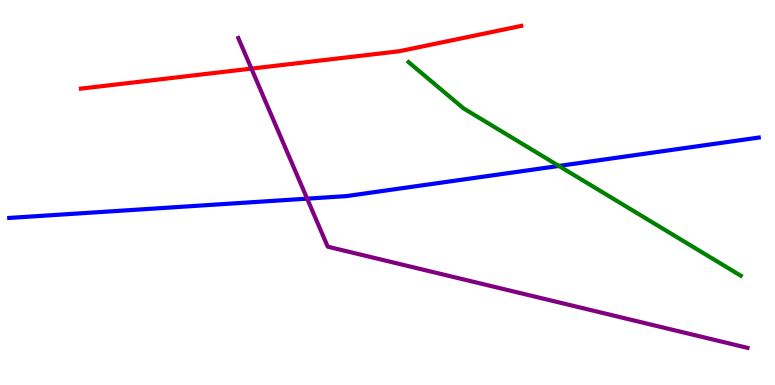[{'lines': ['blue', 'red'], 'intersections': []}, {'lines': ['green', 'red'], 'intersections': []}, {'lines': ['purple', 'red'], 'intersections': [{'x': 3.24, 'y': 8.22}]}, {'lines': ['blue', 'green'], 'intersections': [{'x': 7.21, 'y': 5.69}]}, {'lines': ['blue', 'purple'], 'intersections': [{'x': 3.96, 'y': 4.84}]}, {'lines': ['green', 'purple'], 'intersections': []}]